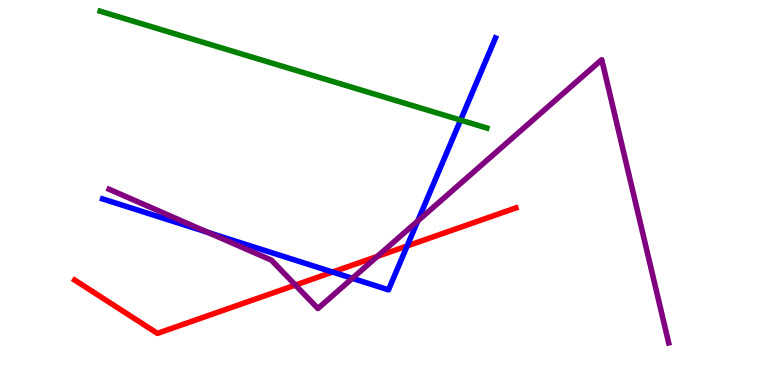[{'lines': ['blue', 'red'], 'intersections': [{'x': 4.29, 'y': 2.93}, {'x': 5.25, 'y': 3.61}]}, {'lines': ['green', 'red'], 'intersections': []}, {'lines': ['purple', 'red'], 'intersections': [{'x': 3.81, 'y': 2.6}, {'x': 4.87, 'y': 3.34}]}, {'lines': ['blue', 'green'], 'intersections': [{'x': 5.94, 'y': 6.88}]}, {'lines': ['blue', 'purple'], 'intersections': [{'x': 2.68, 'y': 3.96}, {'x': 4.55, 'y': 2.77}, {'x': 5.39, 'y': 4.26}]}, {'lines': ['green', 'purple'], 'intersections': []}]